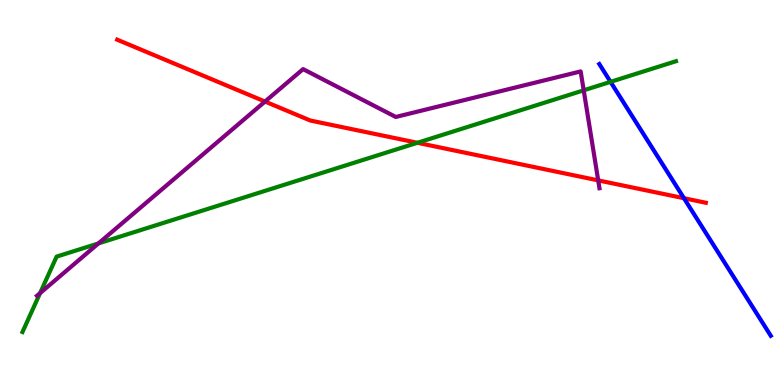[{'lines': ['blue', 'red'], 'intersections': [{'x': 8.83, 'y': 4.85}]}, {'lines': ['green', 'red'], 'intersections': [{'x': 5.39, 'y': 6.29}]}, {'lines': ['purple', 'red'], 'intersections': [{'x': 3.42, 'y': 7.36}, {'x': 7.72, 'y': 5.31}]}, {'lines': ['blue', 'green'], 'intersections': [{'x': 7.88, 'y': 7.87}]}, {'lines': ['blue', 'purple'], 'intersections': []}, {'lines': ['green', 'purple'], 'intersections': [{'x': 0.517, 'y': 2.39}, {'x': 1.27, 'y': 3.68}, {'x': 7.53, 'y': 7.65}]}]